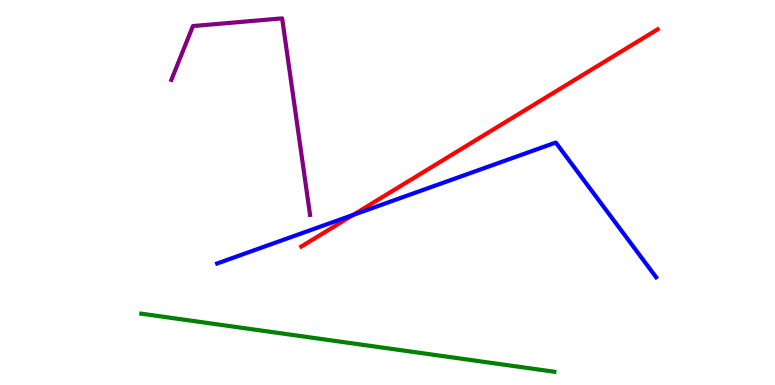[{'lines': ['blue', 'red'], 'intersections': [{'x': 4.56, 'y': 4.42}]}, {'lines': ['green', 'red'], 'intersections': []}, {'lines': ['purple', 'red'], 'intersections': []}, {'lines': ['blue', 'green'], 'intersections': []}, {'lines': ['blue', 'purple'], 'intersections': []}, {'lines': ['green', 'purple'], 'intersections': []}]